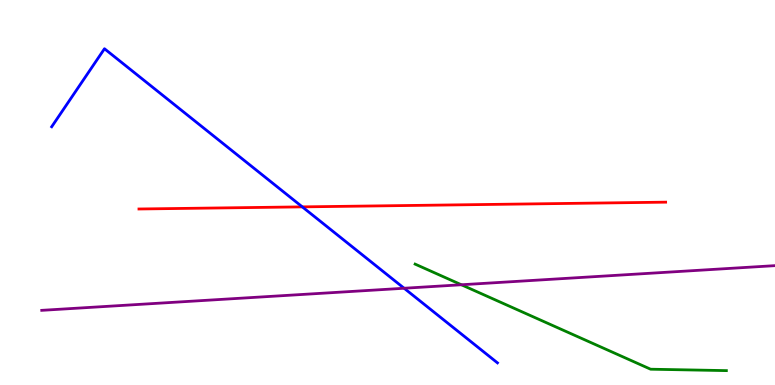[{'lines': ['blue', 'red'], 'intersections': [{'x': 3.9, 'y': 4.63}]}, {'lines': ['green', 'red'], 'intersections': []}, {'lines': ['purple', 'red'], 'intersections': []}, {'lines': ['blue', 'green'], 'intersections': []}, {'lines': ['blue', 'purple'], 'intersections': [{'x': 5.21, 'y': 2.51}]}, {'lines': ['green', 'purple'], 'intersections': [{'x': 5.95, 'y': 2.6}]}]